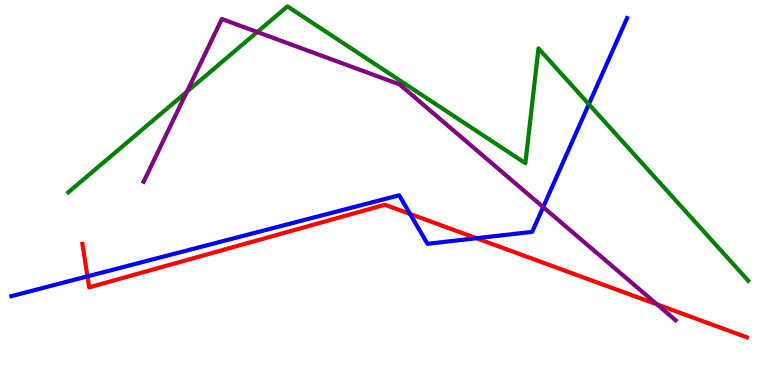[{'lines': ['blue', 'red'], 'intersections': [{'x': 1.13, 'y': 2.82}, {'x': 5.29, 'y': 4.44}, {'x': 6.15, 'y': 3.81}]}, {'lines': ['green', 'red'], 'intersections': []}, {'lines': ['purple', 'red'], 'intersections': [{'x': 8.48, 'y': 2.09}]}, {'lines': ['blue', 'green'], 'intersections': [{'x': 7.6, 'y': 7.29}]}, {'lines': ['blue', 'purple'], 'intersections': [{'x': 7.01, 'y': 4.62}]}, {'lines': ['green', 'purple'], 'intersections': [{'x': 2.41, 'y': 7.62}, {'x': 3.32, 'y': 9.17}]}]